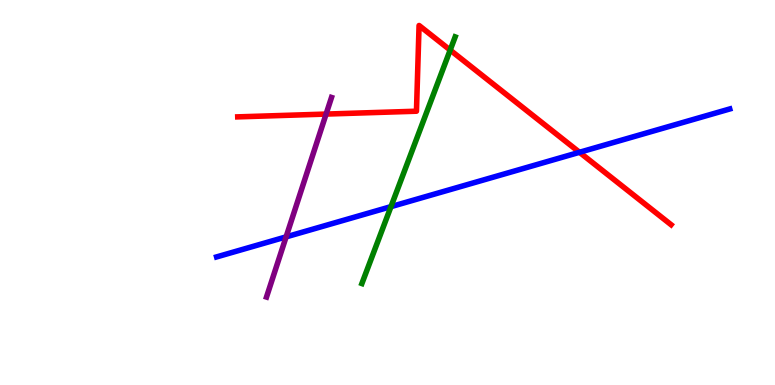[{'lines': ['blue', 'red'], 'intersections': [{'x': 7.48, 'y': 6.04}]}, {'lines': ['green', 'red'], 'intersections': [{'x': 5.81, 'y': 8.7}]}, {'lines': ['purple', 'red'], 'intersections': [{'x': 4.21, 'y': 7.04}]}, {'lines': ['blue', 'green'], 'intersections': [{'x': 5.04, 'y': 4.63}]}, {'lines': ['blue', 'purple'], 'intersections': [{'x': 3.69, 'y': 3.85}]}, {'lines': ['green', 'purple'], 'intersections': []}]